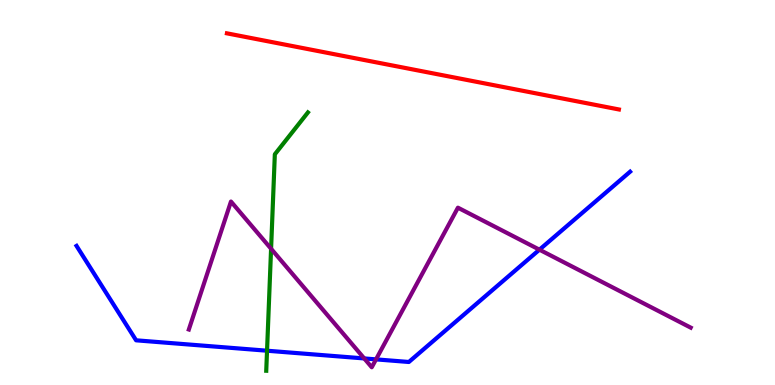[{'lines': ['blue', 'red'], 'intersections': []}, {'lines': ['green', 'red'], 'intersections': []}, {'lines': ['purple', 'red'], 'intersections': []}, {'lines': ['blue', 'green'], 'intersections': [{'x': 3.45, 'y': 0.891}]}, {'lines': ['blue', 'purple'], 'intersections': [{'x': 4.7, 'y': 0.69}, {'x': 4.85, 'y': 0.666}, {'x': 6.96, 'y': 3.51}]}, {'lines': ['green', 'purple'], 'intersections': [{'x': 3.5, 'y': 3.54}]}]